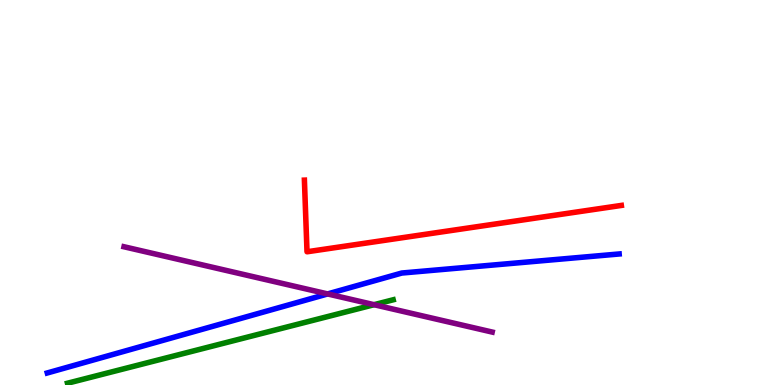[{'lines': ['blue', 'red'], 'intersections': []}, {'lines': ['green', 'red'], 'intersections': []}, {'lines': ['purple', 'red'], 'intersections': []}, {'lines': ['blue', 'green'], 'intersections': []}, {'lines': ['blue', 'purple'], 'intersections': [{'x': 4.23, 'y': 2.37}]}, {'lines': ['green', 'purple'], 'intersections': [{'x': 4.83, 'y': 2.09}]}]